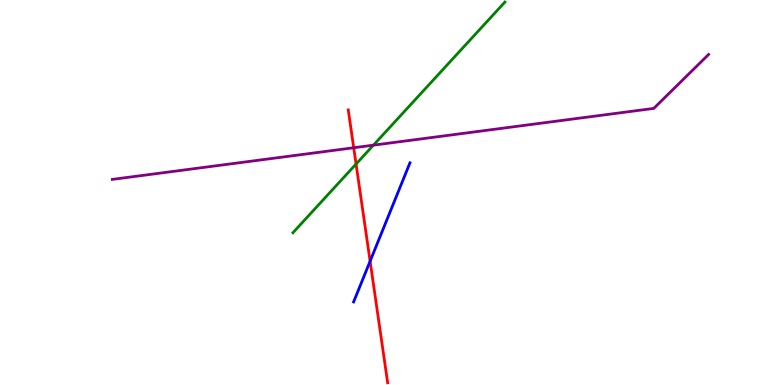[{'lines': ['blue', 'red'], 'intersections': [{'x': 4.78, 'y': 3.22}]}, {'lines': ['green', 'red'], 'intersections': [{'x': 4.59, 'y': 5.74}]}, {'lines': ['purple', 'red'], 'intersections': [{'x': 4.56, 'y': 6.16}]}, {'lines': ['blue', 'green'], 'intersections': []}, {'lines': ['blue', 'purple'], 'intersections': []}, {'lines': ['green', 'purple'], 'intersections': [{'x': 4.82, 'y': 6.23}]}]